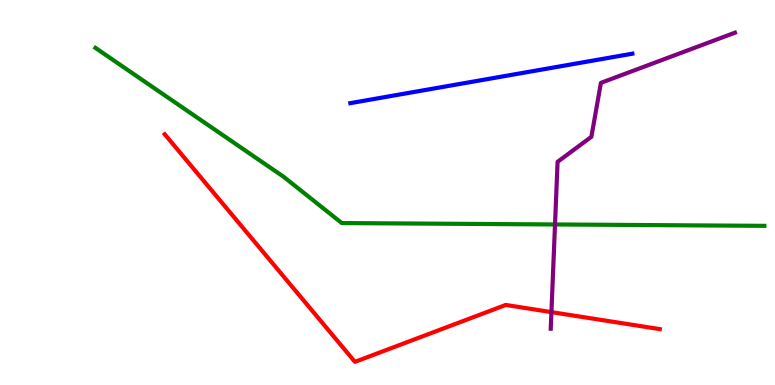[{'lines': ['blue', 'red'], 'intersections': []}, {'lines': ['green', 'red'], 'intersections': []}, {'lines': ['purple', 'red'], 'intersections': [{'x': 7.12, 'y': 1.89}]}, {'lines': ['blue', 'green'], 'intersections': []}, {'lines': ['blue', 'purple'], 'intersections': []}, {'lines': ['green', 'purple'], 'intersections': [{'x': 7.16, 'y': 4.17}]}]